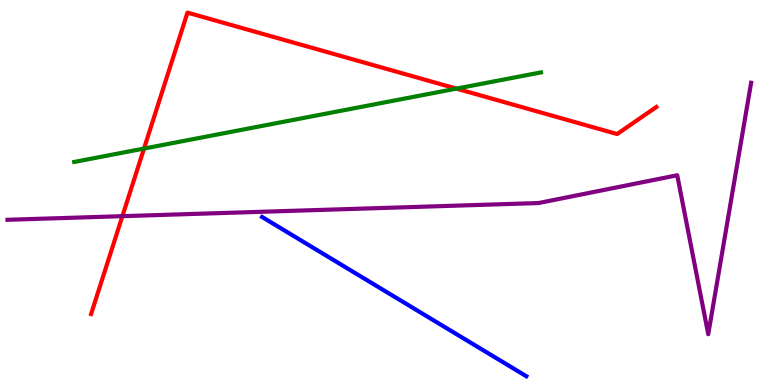[{'lines': ['blue', 'red'], 'intersections': []}, {'lines': ['green', 'red'], 'intersections': [{'x': 1.86, 'y': 6.14}, {'x': 5.89, 'y': 7.7}]}, {'lines': ['purple', 'red'], 'intersections': [{'x': 1.58, 'y': 4.39}]}, {'lines': ['blue', 'green'], 'intersections': []}, {'lines': ['blue', 'purple'], 'intersections': []}, {'lines': ['green', 'purple'], 'intersections': []}]